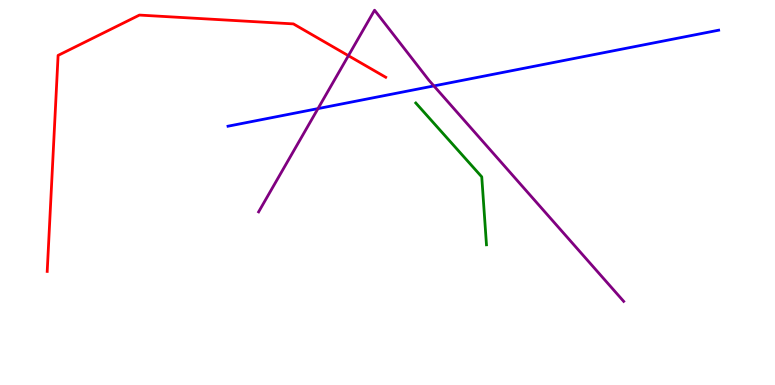[{'lines': ['blue', 'red'], 'intersections': []}, {'lines': ['green', 'red'], 'intersections': []}, {'lines': ['purple', 'red'], 'intersections': [{'x': 4.5, 'y': 8.55}]}, {'lines': ['blue', 'green'], 'intersections': []}, {'lines': ['blue', 'purple'], 'intersections': [{'x': 4.1, 'y': 7.18}, {'x': 5.6, 'y': 7.77}]}, {'lines': ['green', 'purple'], 'intersections': []}]